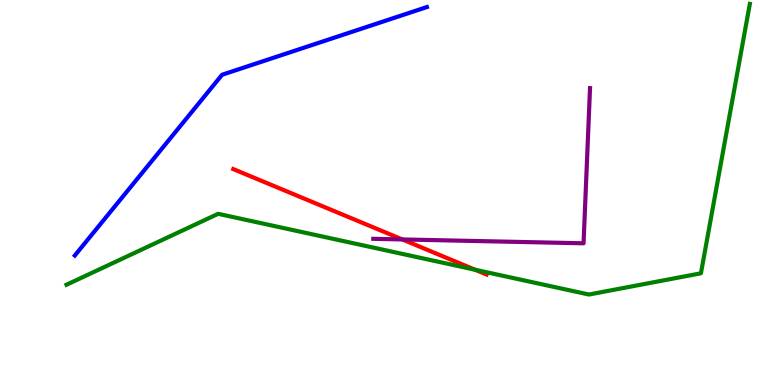[{'lines': ['blue', 'red'], 'intersections': []}, {'lines': ['green', 'red'], 'intersections': [{'x': 6.13, 'y': 2.99}]}, {'lines': ['purple', 'red'], 'intersections': [{'x': 5.19, 'y': 3.78}]}, {'lines': ['blue', 'green'], 'intersections': []}, {'lines': ['blue', 'purple'], 'intersections': []}, {'lines': ['green', 'purple'], 'intersections': []}]